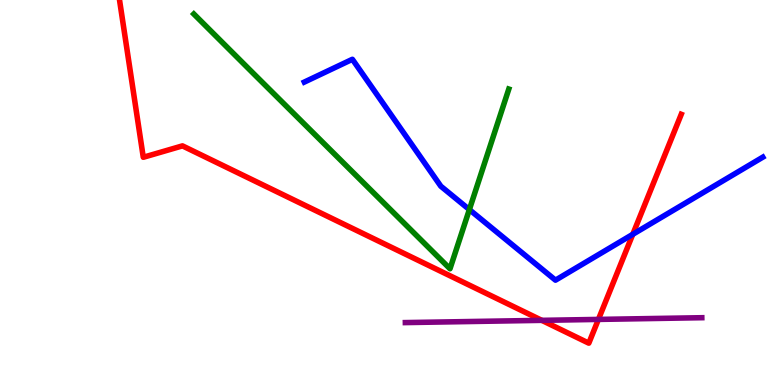[{'lines': ['blue', 'red'], 'intersections': [{'x': 8.17, 'y': 3.91}]}, {'lines': ['green', 'red'], 'intersections': []}, {'lines': ['purple', 'red'], 'intersections': [{'x': 6.99, 'y': 1.68}, {'x': 7.72, 'y': 1.7}]}, {'lines': ['blue', 'green'], 'intersections': [{'x': 6.06, 'y': 4.56}]}, {'lines': ['blue', 'purple'], 'intersections': []}, {'lines': ['green', 'purple'], 'intersections': []}]